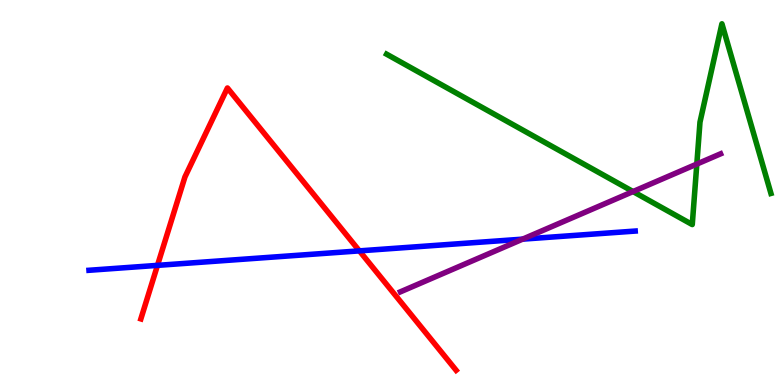[{'lines': ['blue', 'red'], 'intersections': [{'x': 2.03, 'y': 3.11}, {'x': 4.64, 'y': 3.48}]}, {'lines': ['green', 'red'], 'intersections': []}, {'lines': ['purple', 'red'], 'intersections': []}, {'lines': ['blue', 'green'], 'intersections': []}, {'lines': ['blue', 'purple'], 'intersections': [{'x': 6.74, 'y': 3.79}]}, {'lines': ['green', 'purple'], 'intersections': [{'x': 8.17, 'y': 5.02}, {'x': 8.99, 'y': 5.74}]}]